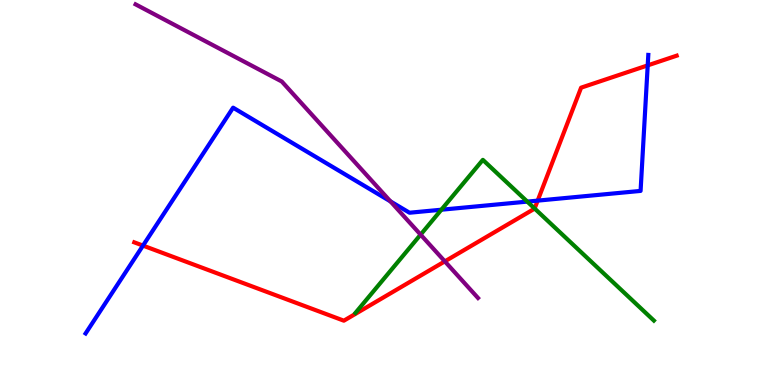[{'lines': ['blue', 'red'], 'intersections': [{'x': 1.85, 'y': 3.62}, {'x': 6.94, 'y': 4.79}, {'x': 8.36, 'y': 8.3}]}, {'lines': ['green', 'red'], 'intersections': [{'x': 6.9, 'y': 4.58}]}, {'lines': ['purple', 'red'], 'intersections': [{'x': 5.74, 'y': 3.21}]}, {'lines': ['blue', 'green'], 'intersections': [{'x': 5.69, 'y': 4.55}, {'x': 6.8, 'y': 4.76}]}, {'lines': ['blue', 'purple'], 'intersections': [{'x': 5.04, 'y': 4.77}]}, {'lines': ['green', 'purple'], 'intersections': [{'x': 5.43, 'y': 3.91}]}]